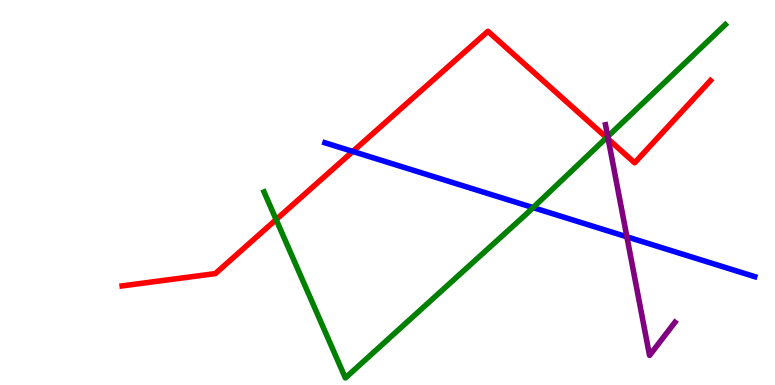[{'lines': ['blue', 'red'], 'intersections': [{'x': 4.55, 'y': 6.07}]}, {'lines': ['green', 'red'], 'intersections': [{'x': 3.56, 'y': 4.3}, {'x': 7.83, 'y': 6.42}]}, {'lines': ['purple', 'red'], 'intersections': [{'x': 7.85, 'y': 6.39}]}, {'lines': ['blue', 'green'], 'intersections': [{'x': 6.88, 'y': 4.61}]}, {'lines': ['blue', 'purple'], 'intersections': [{'x': 8.09, 'y': 3.85}]}, {'lines': ['green', 'purple'], 'intersections': [{'x': 7.84, 'y': 6.45}]}]